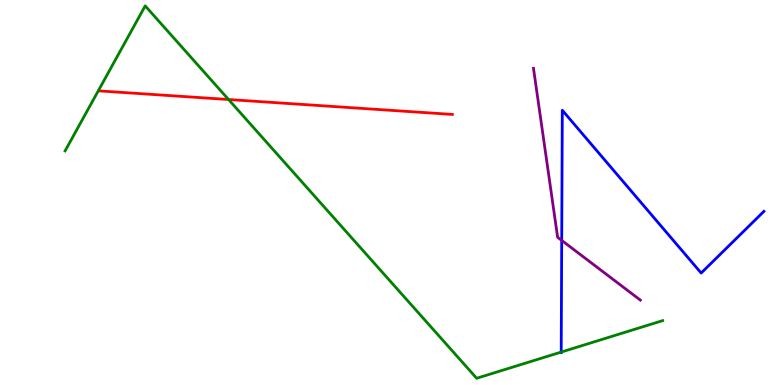[{'lines': ['blue', 'red'], 'intersections': []}, {'lines': ['green', 'red'], 'intersections': [{'x': 2.95, 'y': 7.42}]}, {'lines': ['purple', 'red'], 'intersections': []}, {'lines': ['blue', 'green'], 'intersections': [{'x': 7.24, 'y': 0.855}]}, {'lines': ['blue', 'purple'], 'intersections': [{'x': 7.25, 'y': 3.76}]}, {'lines': ['green', 'purple'], 'intersections': []}]